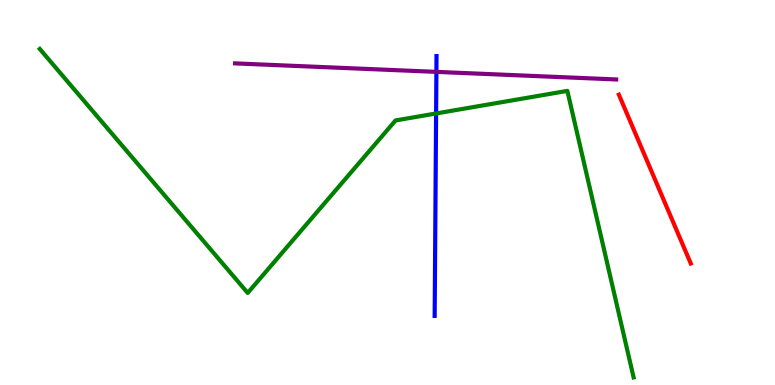[{'lines': ['blue', 'red'], 'intersections': []}, {'lines': ['green', 'red'], 'intersections': []}, {'lines': ['purple', 'red'], 'intersections': []}, {'lines': ['blue', 'green'], 'intersections': [{'x': 5.63, 'y': 7.05}]}, {'lines': ['blue', 'purple'], 'intersections': [{'x': 5.63, 'y': 8.13}]}, {'lines': ['green', 'purple'], 'intersections': []}]